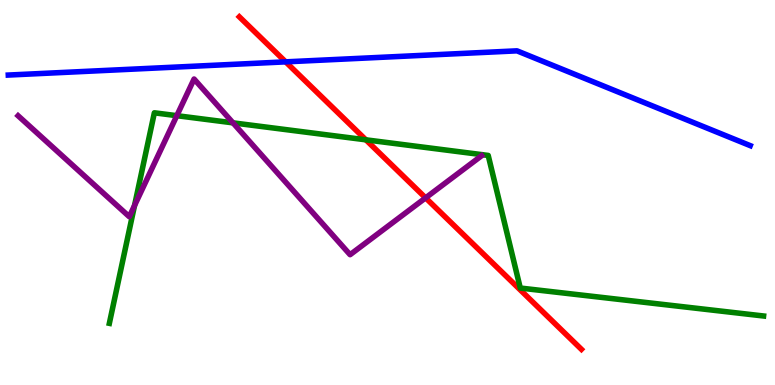[{'lines': ['blue', 'red'], 'intersections': [{'x': 3.69, 'y': 8.39}]}, {'lines': ['green', 'red'], 'intersections': [{'x': 4.72, 'y': 6.37}]}, {'lines': ['purple', 'red'], 'intersections': [{'x': 5.49, 'y': 4.86}]}, {'lines': ['blue', 'green'], 'intersections': []}, {'lines': ['blue', 'purple'], 'intersections': []}, {'lines': ['green', 'purple'], 'intersections': [{'x': 1.74, 'y': 4.66}, {'x': 2.28, 'y': 7.0}, {'x': 3.01, 'y': 6.81}]}]